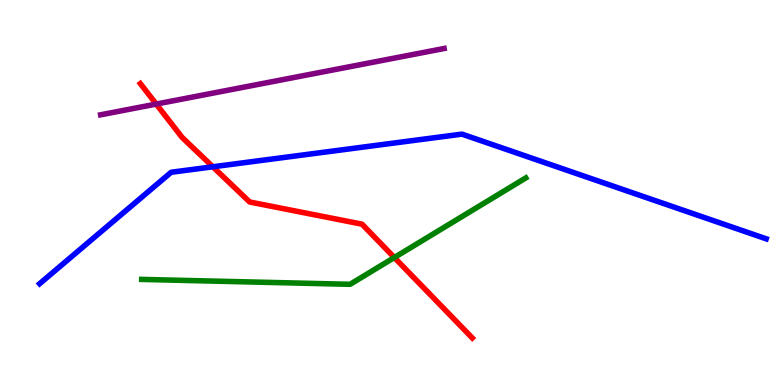[{'lines': ['blue', 'red'], 'intersections': [{'x': 2.75, 'y': 5.67}]}, {'lines': ['green', 'red'], 'intersections': [{'x': 5.09, 'y': 3.31}]}, {'lines': ['purple', 'red'], 'intersections': [{'x': 2.02, 'y': 7.3}]}, {'lines': ['blue', 'green'], 'intersections': []}, {'lines': ['blue', 'purple'], 'intersections': []}, {'lines': ['green', 'purple'], 'intersections': []}]